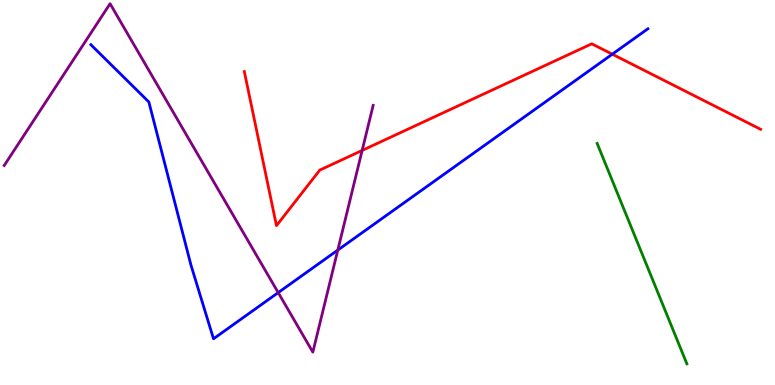[{'lines': ['blue', 'red'], 'intersections': [{'x': 7.9, 'y': 8.59}]}, {'lines': ['green', 'red'], 'intersections': []}, {'lines': ['purple', 'red'], 'intersections': [{'x': 4.67, 'y': 6.09}]}, {'lines': ['blue', 'green'], 'intersections': []}, {'lines': ['blue', 'purple'], 'intersections': [{'x': 3.59, 'y': 2.4}, {'x': 4.36, 'y': 3.5}]}, {'lines': ['green', 'purple'], 'intersections': []}]